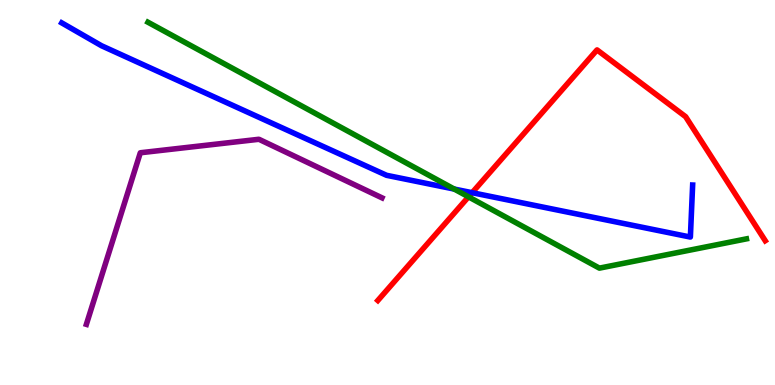[{'lines': ['blue', 'red'], 'intersections': [{'x': 6.09, 'y': 4.99}]}, {'lines': ['green', 'red'], 'intersections': [{'x': 6.05, 'y': 4.89}]}, {'lines': ['purple', 'red'], 'intersections': []}, {'lines': ['blue', 'green'], 'intersections': [{'x': 5.86, 'y': 5.09}]}, {'lines': ['blue', 'purple'], 'intersections': []}, {'lines': ['green', 'purple'], 'intersections': []}]